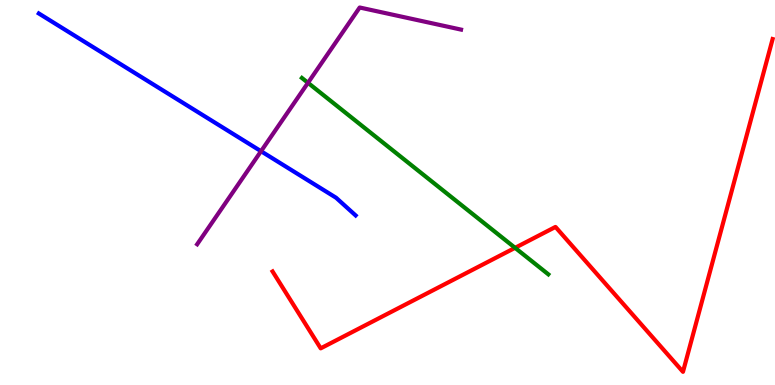[{'lines': ['blue', 'red'], 'intersections': []}, {'lines': ['green', 'red'], 'intersections': [{'x': 6.65, 'y': 3.56}]}, {'lines': ['purple', 'red'], 'intersections': []}, {'lines': ['blue', 'green'], 'intersections': []}, {'lines': ['blue', 'purple'], 'intersections': [{'x': 3.37, 'y': 6.07}]}, {'lines': ['green', 'purple'], 'intersections': [{'x': 3.97, 'y': 7.85}]}]